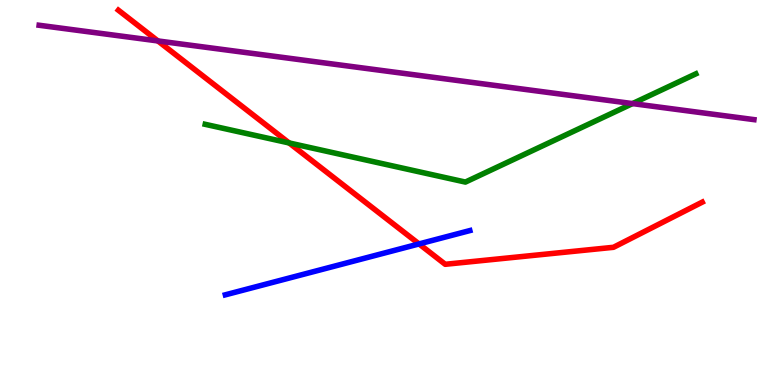[{'lines': ['blue', 'red'], 'intersections': [{'x': 5.41, 'y': 3.66}]}, {'lines': ['green', 'red'], 'intersections': [{'x': 3.73, 'y': 6.29}]}, {'lines': ['purple', 'red'], 'intersections': [{'x': 2.04, 'y': 8.94}]}, {'lines': ['blue', 'green'], 'intersections': []}, {'lines': ['blue', 'purple'], 'intersections': []}, {'lines': ['green', 'purple'], 'intersections': [{'x': 8.16, 'y': 7.31}]}]